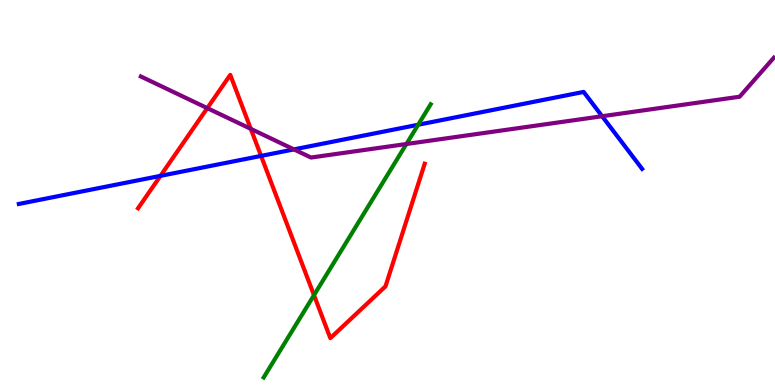[{'lines': ['blue', 'red'], 'intersections': [{'x': 2.07, 'y': 5.43}, {'x': 3.37, 'y': 5.95}]}, {'lines': ['green', 'red'], 'intersections': [{'x': 4.05, 'y': 2.33}]}, {'lines': ['purple', 'red'], 'intersections': [{'x': 2.67, 'y': 7.19}, {'x': 3.24, 'y': 6.65}]}, {'lines': ['blue', 'green'], 'intersections': [{'x': 5.4, 'y': 6.76}]}, {'lines': ['blue', 'purple'], 'intersections': [{'x': 3.79, 'y': 6.12}, {'x': 7.77, 'y': 6.98}]}, {'lines': ['green', 'purple'], 'intersections': [{'x': 5.24, 'y': 6.26}]}]